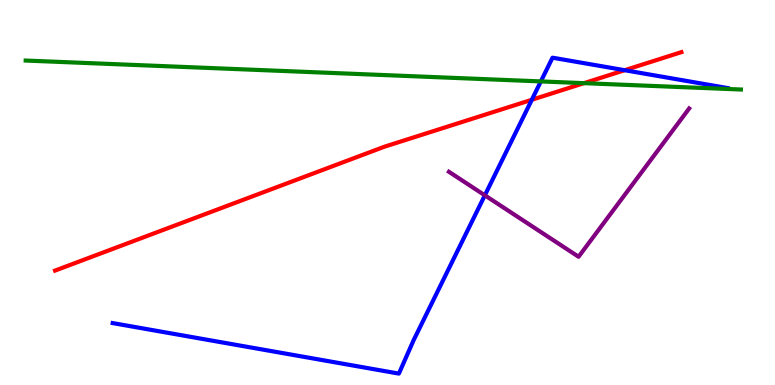[{'lines': ['blue', 'red'], 'intersections': [{'x': 6.86, 'y': 7.41}, {'x': 8.06, 'y': 8.18}]}, {'lines': ['green', 'red'], 'intersections': [{'x': 7.54, 'y': 7.84}]}, {'lines': ['purple', 'red'], 'intersections': []}, {'lines': ['blue', 'green'], 'intersections': [{'x': 6.98, 'y': 7.89}]}, {'lines': ['blue', 'purple'], 'intersections': [{'x': 6.26, 'y': 4.93}]}, {'lines': ['green', 'purple'], 'intersections': []}]